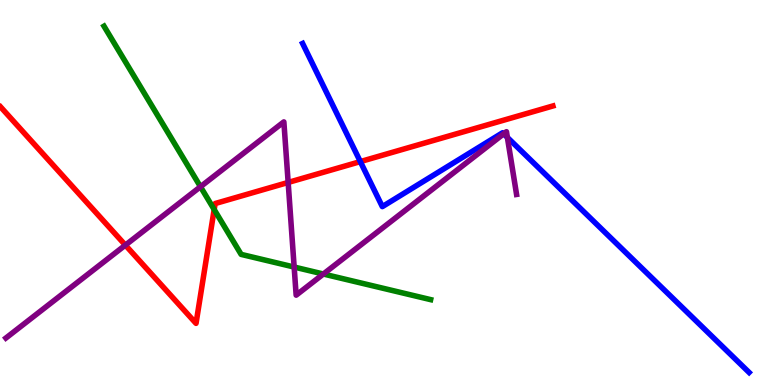[{'lines': ['blue', 'red'], 'intersections': [{'x': 4.65, 'y': 5.8}]}, {'lines': ['green', 'red'], 'intersections': [{'x': 2.76, 'y': 4.56}]}, {'lines': ['purple', 'red'], 'intersections': [{'x': 1.62, 'y': 3.63}, {'x': 3.72, 'y': 5.26}]}, {'lines': ['blue', 'green'], 'intersections': []}, {'lines': ['blue', 'purple'], 'intersections': [{'x': 6.5, 'y': 6.52}, {'x': 6.55, 'y': 6.43}]}, {'lines': ['green', 'purple'], 'intersections': [{'x': 2.59, 'y': 5.15}, {'x': 3.8, 'y': 3.06}, {'x': 4.17, 'y': 2.88}]}]